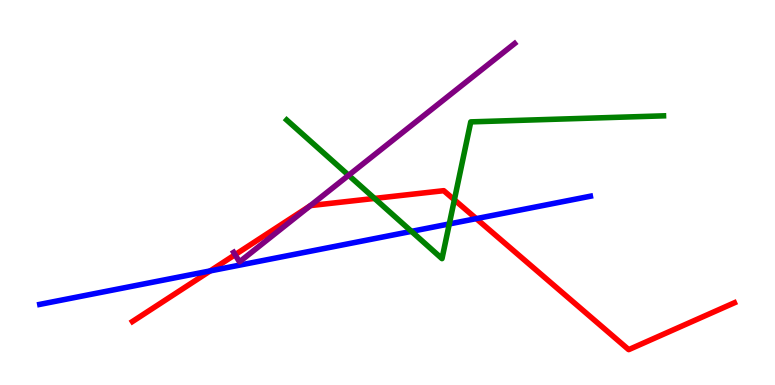[{'lines': ['blue', 'red'], 'intersections': [{'x': 2.71, 'y': 2.96}, {'x': 6.15, 'y': 4.32}]}, {'lines': ['green', 'red'], 'intersections': [{'x': 4.83, 'y': 4.85}, {'x': 5.86, 'y': 4.81}]}, {'lines': ['purple', 'red'], 'intersections': [{'x': 3.03, 'y': 3.38}, {'x': 4.0, 'y': 4.65}]}, {'lines': ['blue', 'green'], 'intersections': [{'x': 5.31, 'y': 3.99}, {'x': 5.8, 'y': 4.18}]}, {'lines': ['blue', 'purple'], 'intersections': []}, {'lines': ['green', 'purple'], 'intersections': [{'x': 4.5, 'y': 5.45}]}]